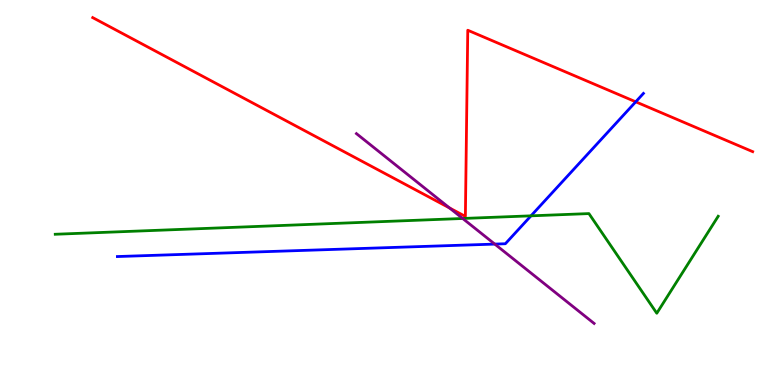[{'lines': ['blue', 'red'], 'intersections': [{'x': 8.2, 'y': 7.36}]}, {'lines': ['green', 'red'], 'intersections': []}, {'lines': ['purple', 'red'], 'intersections': [{'x': 5.8, 'y': 4.6}]}, {'lines': ['blue', 'green'], 'intersections': [{'x': 6.85, 'y': 4.39}]}, {'lines': ['blue', 'purple'], 'intersections': [{'x': 6.38, 'y': 3.66}]}, {'lines': ['green', 'purple'], 'intersections': [{'x': 5.97, 'y': 4.33}]}]